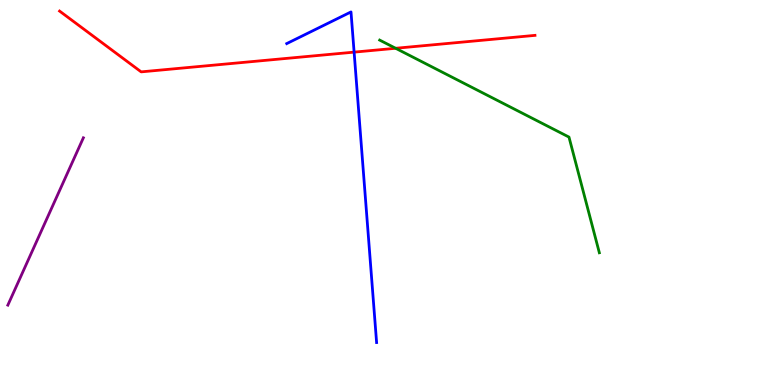[{'lines': ['blue', 'red'], 'intersections': [{'x': 4.57, 'y': 8.65}]}, {'lines': ['green', 'red'], 'intersections': [{'x': 5.11, 'y': 8.75}]}, {'lines': ['purple', 'red'], 'intersections': []}, {'lines': ['blue', 'green'], 'intersections': []}, {'lines': ['blue', 'purple'], 'intersections': []}, {'lines': ['green', 'purple'], 'intersections': []}]